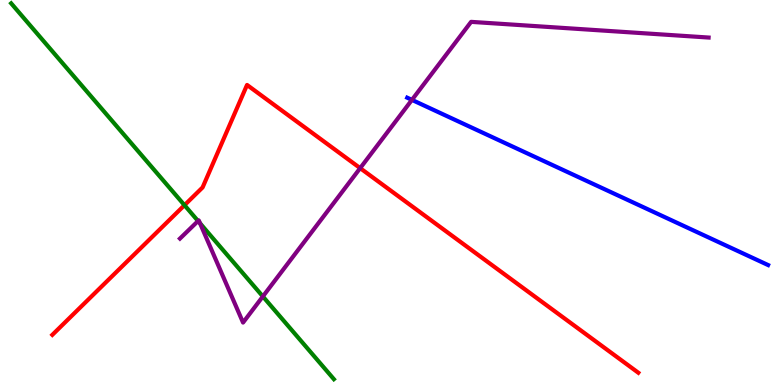[{'lines': ['blue', 'red'], 'intersections': []}, {'lines': ['green', 'red'], 'intersections': [{'x': 2.38, 'y': 4.67}]}, {'lines': ['purple', 'red'], 'intersections': [{'x': 4.65, 'y': 5.63}]}, {'lines': ['blue', 'green'], 'intersections': []}, {'lines': ['blue', 'purple'], 'intersections': [{'x': 5.32, 'y': 7.41}]}, {'lines': ['green', 'purple'], 'intersections': [{'x': 2.56, 'y': 4.26}, {'x': 2.58, 'y': 4.2}, {'x': 3.39, 'y': 2.3}]}]